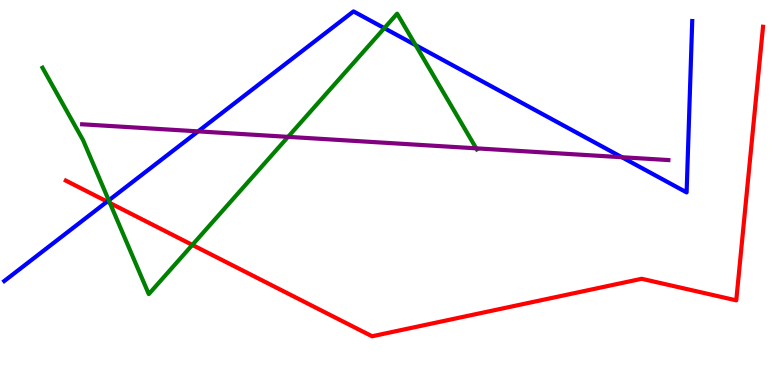[{'lines': ['blue', 'red'], 'intersections': [{'x': 1.38, 'y': 4.76}]}, {'lines': ['green', 'red'], 'intersections': [{'x': 1.42, 'y': 4.73}, {'x': 2.48, 'y': 3.64}]}, {'lines': ['purple', 'red'], 'intersections': []}, {'lines': ['blue', 'green'], 'intersections': [{'x': 1.4, 'y': 4.8}, {'x': 4.96, 'y': 9.27}, {'x': 5.36, 'y': 8.83}]}, {'lines': ['blue', 'purple'], 'intersections': [{'x': 2.56, 'y': 6.59}, {'x': 8.02, 'y': 5.92}]}, {'lines': ['green', 'purple'], 'intersections': [{'x': 3.72, 'y': 6.45}, {'x': 6.14, 'y': 6.15}]}]